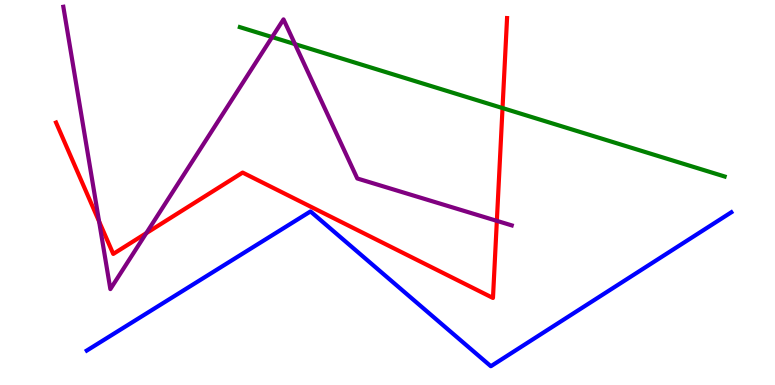[{'lines': ['blue', 'red'], 'intersections': []}, {'lines': ['green', 'red'], 'intersections': [{'x': 6.48, 'y': 7.19}]}, {'lines': ['purple', 'red'], 'intersections': [{'x': 1.28, 'y': 4.25}, {'x': 1.89, 'y': 3.94}, {'x': 6.41, 'y': 4.26}]}, {'lines': ['blue', 'green'], 'intersections': []}, {'lines': ['blue', 'purple'], 'intersections': []}, {'lines': ['green', 'purple'], 'intersections': [{'x': 3.51, 'y': 9.04}, {'x': 3.81, 'y': 8.85}]}]